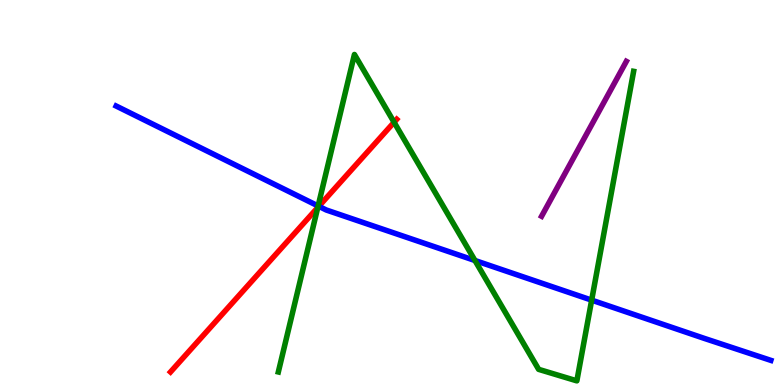[{'lines': ['blue', 'red'], 'intersections': [{'x': 4.11, 'y': 4.64}]}, {'lines': ['green', 'red'], 'intersections': [{'x': 4.1, 'y': 4.61}, {'x': 5.08, 'y': 6.82}]}, {'lines': ['purple', 'red'], 'intersections': []}, {'lines': ['blue', 'green'], 'intersections': [{'x': 4.1, 'y': 4.65}, {'x': 6.13, 'y': 3.23}, {'x': 7.63, 'y': 2.2}]}, {'lines': ['blue', 'purple'], 'intersections': []}, {'lines': ['green', 'purple'], 'intersections': []}]